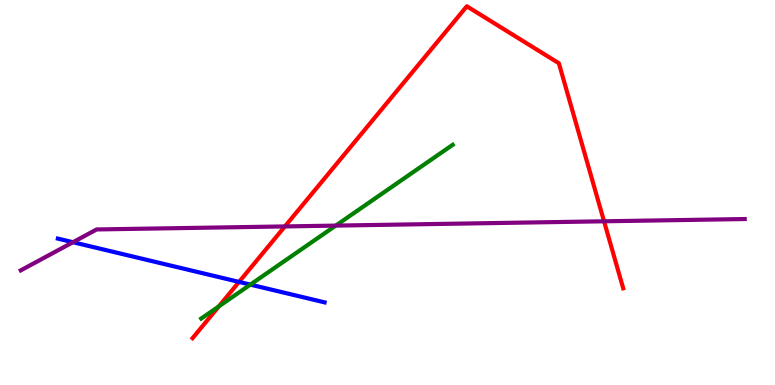[{'lines': ['blue', 'red'], 'intersections': [{'x': 3.08, 'y': 2.68}]}, {'lines': ['green', 'red'], 'intersections': [{'x': 2.82, 'y': 2.04}]}, {'lines': ['purple', 'red'], 'intersections': [{'x': 3.68, 'y': 4.12}, {'x': 7.79, 'y': 4.25}]}, {'lines': ['blue', 'green'], 'intersections': [{'x': 3.23, 'y': 2.61}]}, {'lines': ['blue', 'purple'], 'intersections': [{'x': 0.941, 'y': 3.71}]}, {'lines': ['green', 'purple'], 'intersections': [{'x': 4.33, 'y': 4.14}]}]